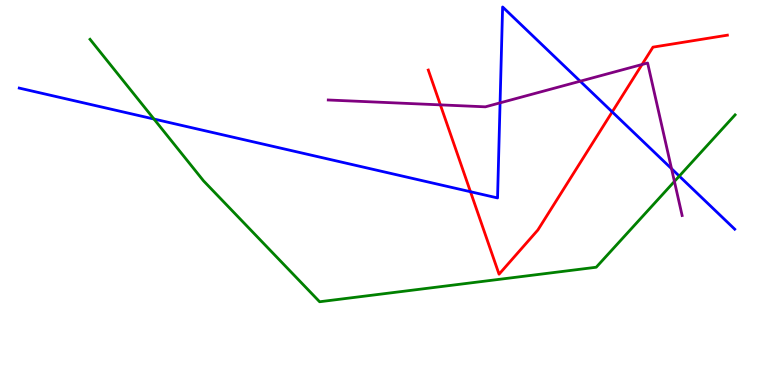[{'lines': ['blue', 'red'], 'intersections': [{'x': 6.07, 'y': 5.02}, {'x': 7.9, 'y': 7.09}]}, {'lines': ['green', 'red'], 'intersections': []}, {'lines': ['purple', 'red'], 'intersections': [{'x': 5.68, 'y': 7.28}, {'x': 8.28, 'y': 8.32}]}, {'lines': ['blue', 'green'], 'intersections': [{'x': 1.99, 'y': 6.91}, {'x': 8.76, 'y': 5.43}]}, {'lines': ['blue', 'purple'], 'intersections': [{'x': 6.45, 'y': 7.33}, {'x': 7.49, 'y': 7.89}, {'x': 8.66, 'y': 5.62}]}, {'lines': ['green', 'purple'], 'intersections': [{'x': 8.7, 'y': 5.29}]}]